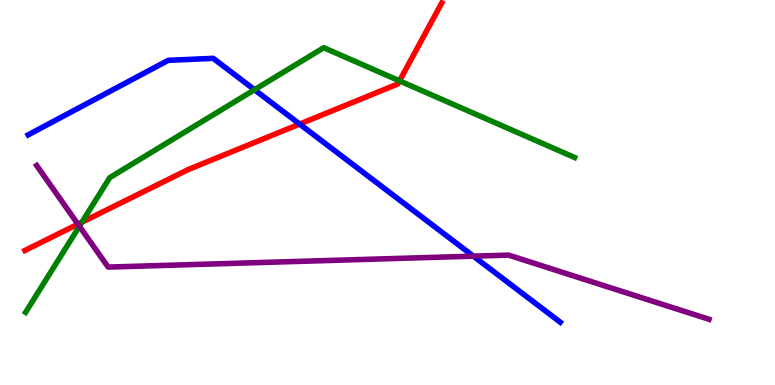[{'lines': ['blue', 'red'], 'intersections': [{'x': 3.87, 'y': 6.78}]}, {'lines': ['green', 'red'], 'intersections': [{'x': 1.06, 'y': 4.23}, {'x': 5.15, 'y': 7.9}]}, {'lines': ['purple', 'red'], 'intersections': [{'x': 1.01, 'y': 4.18}]}, {'lines': ['blue', 'green'], 'intersections': [{'x': 3.28, 'y': 7.67}]}, {'lines': ['blue', 'purple'], 'intersections': [{'x': 6.11, 'y': 3.35}]}, {'lines': ['green', 'purple'], 'intersections': [{'x': 1.02, 'y': 4.12}]}]